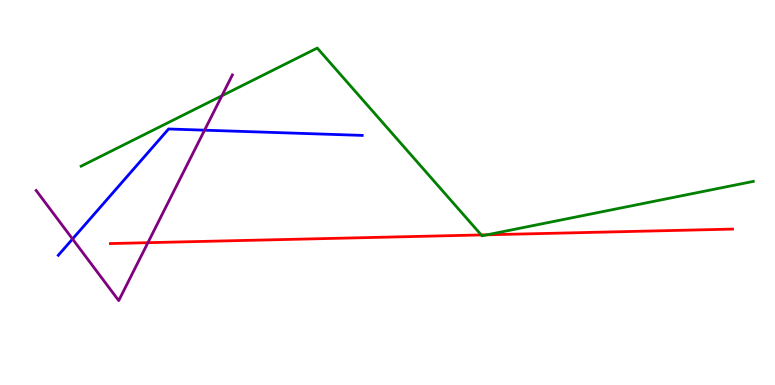[{'lines': ['blue', 'red'], 'intersections': []}, {'lines': ['green', 'red'], 'intersections': [{'x': 6.21, 'y': 3.9}, {'x': 6.29, 'y': 3.9}]}, {'lines': ['purple', 'red'], 'intersections': [{'x': 1.91, 'y': 3.7}]}, {'lines': ['blue', 'green'], 'intersections': []}, {'lines': ['blue', 'purple'], 'intersections': [{'x': 0.936, 'y': 3.79}, {'x': 2.64, 'y': 6.62}]}, {'lines': ['green', 'purple'], 'intersections': [{'x': 2.86, 'y': 7.51}]}]